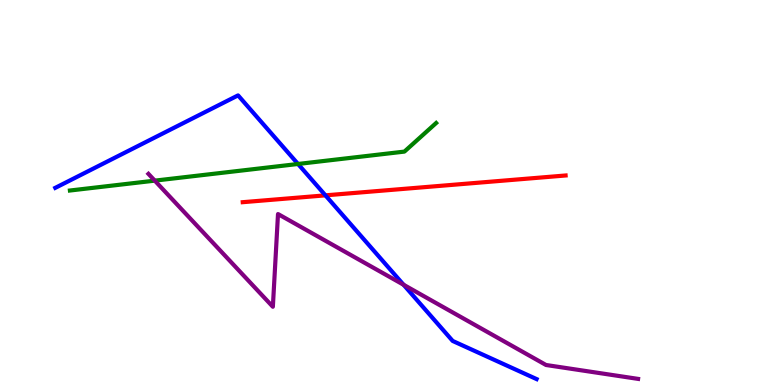[{'lines': ['blue', 'red'], 'intersections': [{'x': 4.2, 'y': 4.93}]}, {'lines': ['green', 'red'], 'intersections': []}, {'lines': ['purple', 'red'], 'intersections': []}, {'lines': ['blue', 'green'], 'intersections': [{'x': 3.85, 'y': 5.74}]}, {'lines': ['blue', 'purple'], 'intersections': [{'x': 5.21, 'y': 2.6}]}, {'lines': ['green', 'purple'], 'intersections': [{'x': 2.0, 'y': 5.31}]}]